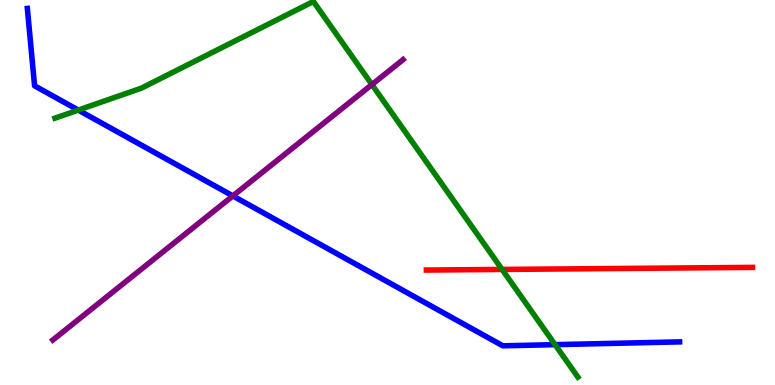[{'lines': ['blue', 'red'], 'intersections': []}, {'lines': ['green', 'red'], 'intersections': [{'x': 6.48, 'y': 3.0}]}, {'lines': ['purple', 'red'], 'intersections': []}, {'lines': ['blue', 'green'], 'intersections': [{'x': 1.01, 'y': 7.14}, {'x': 7.16, 'y': 1.05}]}, {'lines': ['blue', 'purple'], 'intersections': [{'x': 3.0, 'y': 4.91}]}, {'lines': ['green', 'purple'], 'intersections': [{'x': 4.8, 'y': 7.8}]}]